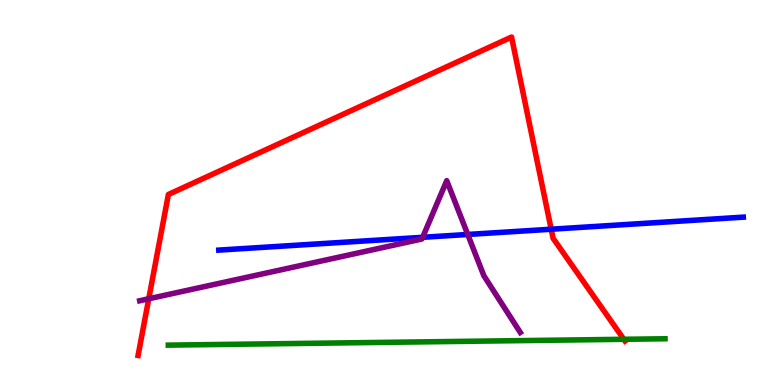[{'lines': ['blue', 'red'], 'intersections': [{'x': 7.11, 'y': 4.05}]}, {'lines': ['green', 'red'], 'intersections': [{'x': 8.05, 'y': 1.19}]}, {'lines': ['purple', 'red'], 'intersections': [{'x': 1.92, 'y': 2.24}]}, {'lines': ['blue', 'green'], 'intersections': []}, {'lines': ['blue', 'purple'], 'intersections': [{'x': 5.45, 'y': 3.84}, {'x': 6.04, 'y': 3.91}]}, {'lines': ['green', 'purple'], 'intersections': []}]